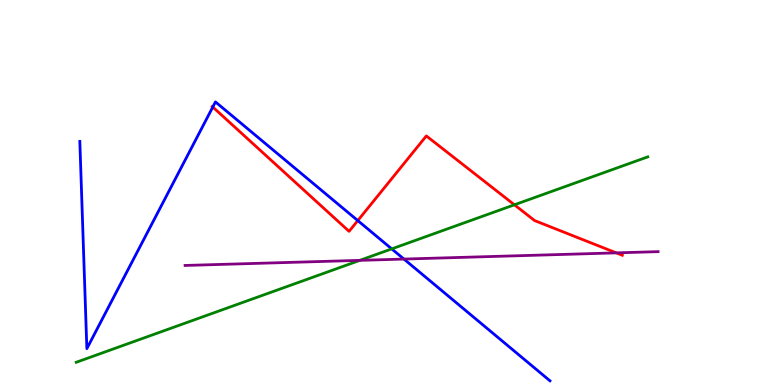[{'lines': ['blue', 'red'], 'intersections': [{'x': 2.75, 'y': 7.22}, {'x': 4.62, 'y': 4.27}]}, {'lines': ['green', 'red'], 'intersections': [{'x': 6.64, 'y': 4.68}]}, {'lines': ['purple', 'red'], 'intersections': [{'x': 7.95, 'y': 3.43}]}, {'lines': ['blue', 'green'], 'intersections': [{'x': 5.05, 'y': 3.54}]}, {'lines': ['blue', 'purple'], 'intersections': [{'x': 5.21, 'y': 3.27}]}, {'lines': ['green', 'purple'], 'intersections': [{'x': 4.64, 'y': 3.24}]}]